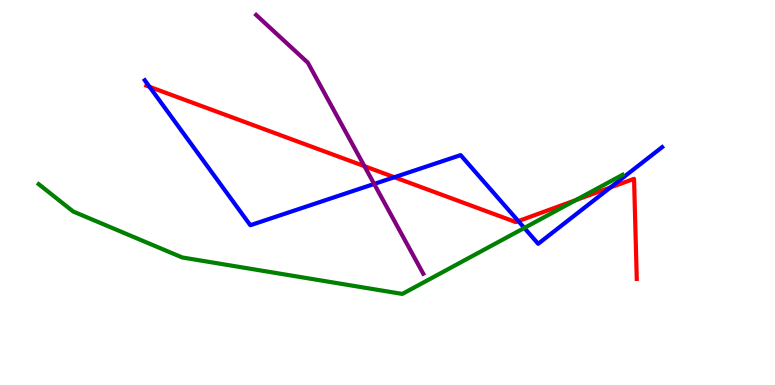[{'lines': ['blue', 'red'], 'intersections': [{'x': 1.93, 'y': 7.74}, {'x': 5.09, 'y': 5.4}, {'x': 6.69, 'y': 4.26}, {'x': 7.88, 'y': 5.13}]}, {'lines': ['green', 'red'], 'intersections': [{'x': 7.43, 'y': 4.8}]}, {'lines': ['purple', 'red'], 'intersections': [{'x': 4.7, 'y': 5.68}]}, {'lines': ['blue', 'green'], 'intersections': [{'x': 6.77, 'y': 4.08}]}, {'lines': ['blue', 'purple'], 'intersections': [{'x': 4.83, 'y': 5.22}]}, {'lines': ['green', 'purple'], 'intersections': []}]